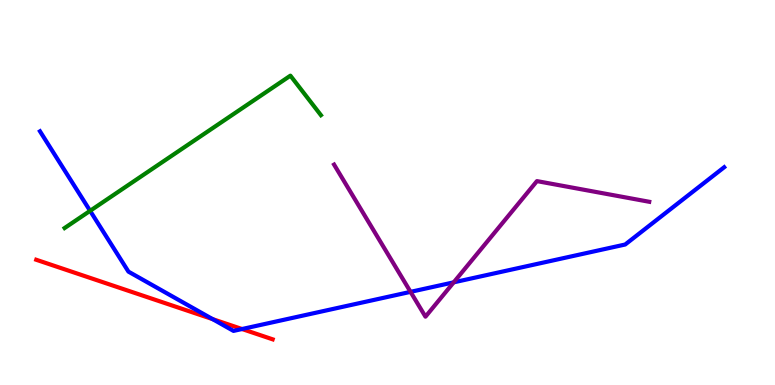[{'lines': ['blue', 'red'], 'intersections': [{'x': 2.74, 'y': 1.71}, {'x': 3.12, 'y': 1.45}]}, {'lines': ['green', 'red'], 'intersections': []}, {'lines': ['purple', 'red'], 'intersections': []}, {'lines': ['blue', 'green'], 'intersections': [{'x': 1.16, 'y': 4.52}]}, {'lines': ['blue', 'purple'], 'intersections': [{'x': 5.3, 'y': 2.42}, {'x': 5.85, 'y': 2.67}]}, {'lines': ['green', 'purple'], 'intersections': []}]